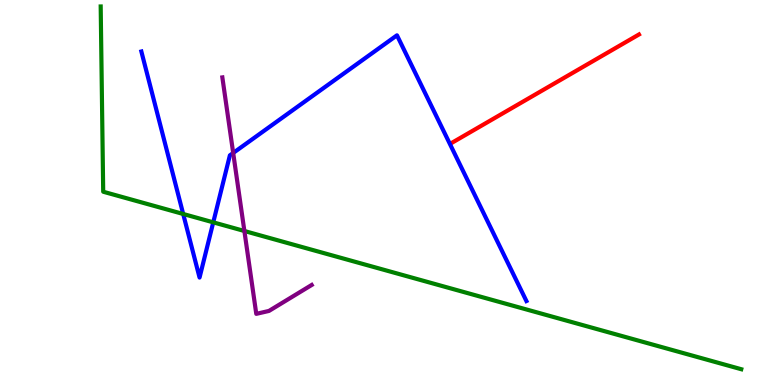[{'lines': ['blue', 'red'], 'intersections': []}, {'lines': ['green', 'red'], 'intersections': []}, {'lines': ['purple', 'red'], 'intersections': []}, {'lines': ['blue', 'green'], 'intersections': [{'x': 2.36, 'y': 4.44}, {'x': 2.75, 'y': 4.22}]}, {'lines': ['blue', 'purple'], 'intersections': [{'x': 3.01, 'y': 6.03}]}, {'lines': ['green', 'purple'], 'intersections': [{'x': 3.15, 'y': 4.0}]}]